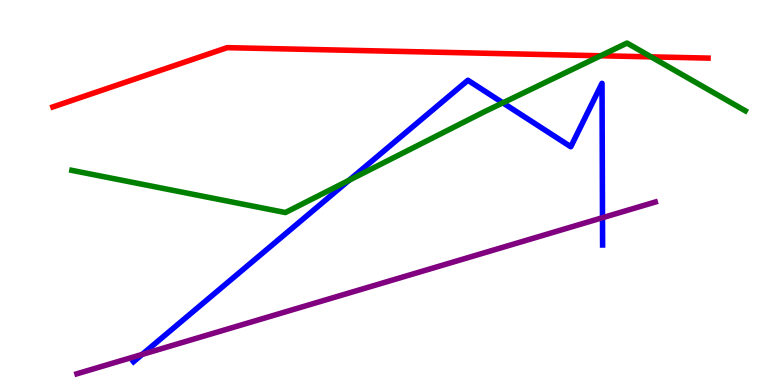[{'lines': ['blue', 'red'], 'intersections': []}, {'lines': ['green', 'red'], 'intersections': [{'x': 7.75, 'y': 8.55}, {'x': 8.4, 'y': 8.52}]}, {'lines': ['purple', 'red'], 'intersections': []}, {'lines': ['blue', 'green'], 'intersections': [{'x': 4.5, 'y': 5.32}, {'x': 6.49, 'y': 7.33}]}, {'lines': ['blue', 'purple'], 'intersections': [{'x': 1.83, 'y': 0.795}, {'x': 7.77, 'y': 4.35}]}, {'lines': ['green', 'purple'], 'intersections': []}]